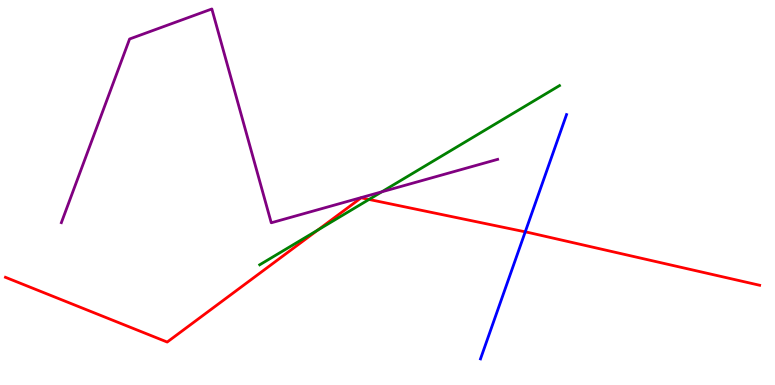[{'lines': ['blue', 'red'], 'intersections': [{'x': 6.78, 'y': 3.98}]}, {'lines': ['green', 'red'], 'intersections': [{'x': 4.1, 'y': 4.02}, {'x': 4.76, 'y': 4.82}]}, {'lines': ['purple', 'red'], 'intersections': []}, {'lines': ['blue', 'green'], 'intersections': []}, {'lines': ['blue', 'purple'], 'intersections': []}, {'lines': ['green', 'purple'], 'intersections': [{'x': 4.93, 'y': 5.02}]}]